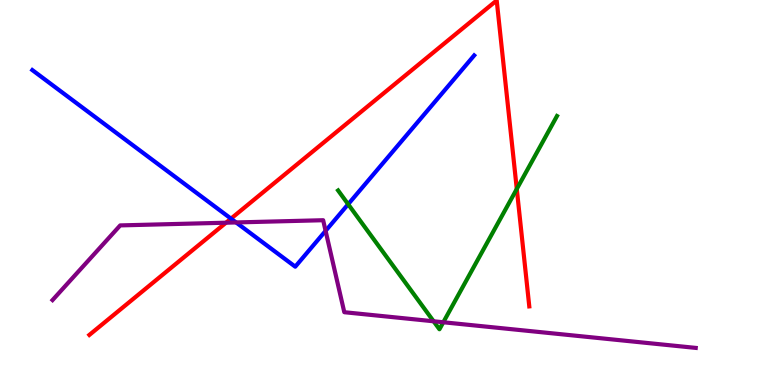[{'lines': ['blue', 'red'], 'intersections': [{'x': 2.98, 'y': 4.32}]}, {'lines': ['green', 'red'], 'intersections': [{'x': 6.67, 'y': 5.09}]}, {'lines': ['purple', 'red'], 'intersections': [{'x': 2.92, 'y': 4.22}]}, {'lines': ['blue', 'green'], 'intersections': [{'x': 4.49, 'y': 4.7}]}, {'lines': ['blue', 'purple'], 'intersections': [{'x': 3.05, 'y': 4.22}, {'x': 4.2, 'y': 4.0}]}, {'lines': ['green', 'purple'], 'intersections': [{'x': 5.59, 'y': 1.66}, {'x': 5.72, 'y': 1.63}]}]